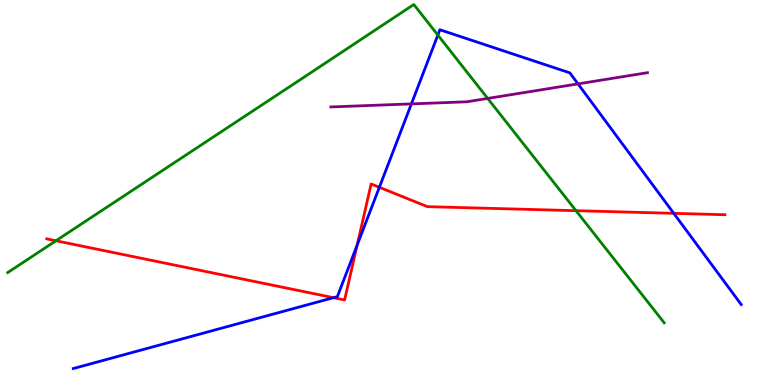[{'lines': ['blue', 'red'], 'intersections': [{'x': 4.3, 'y': 2.27}, {'x': 4.61, 'y': 3.63}, {'x': 4.89, 'y': 5.14}, {'x': 8.69, 'y': 4.46}]}, {'lines': ['green', 'red'], 'intersections': [{'x': 0.722, 'y': 3.75}, {'x': 7.43, 'y': 4.53}]}, {'lines': ['purple', 'red'], 'intersections': []}, {'lines': ['blue', 'green'], 'intersections': [{'x': 5.65, 'y': 9.09}]}, {'lines': ['blue', 'purple'], 'intersections': [{'x': 5.31, 'y': 7.3}, {'x': 7.46, 'y': 7.82}]}, {'lines': ['green', 'purple'], 'intersections': [{'x': 6.29, 'y': 7.44}]}]